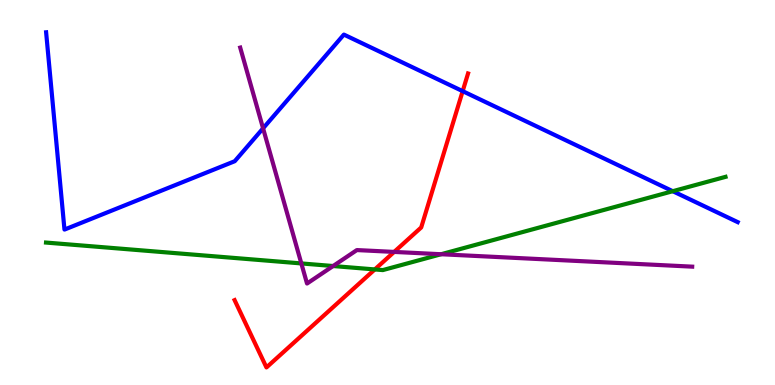[{'lines': ['blue', 'red'], 'intersections': [{'x': 5.97, 'y': 7.63}]}, {'lines': ['green', 'red'], 'intersections': [{'x': 4.84, 'y': 3.0}]}, {'lines': ['purple', 'red'], 'intersections': [{'x': 5.09, 'y': 3.46}]}, {'lines': ['blue', 'green'], 'intersections': [{'x': 8.68, 'y': 5.03}]}, {'lines': ['blue', 'purple'], 'intersections': [{'x': 3.39, 'y': 6.67}]}, {'lines': ['green', 'purple'], 'intersections': [{'x': 3.89, 'y': 3.16}, {'x': 4.3, 'y': 3.09}, {'x': 5.69, 'y': 3.4}]}]